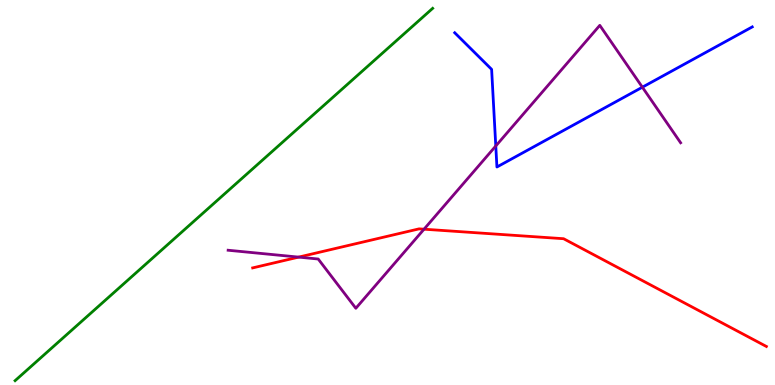[{'lines': ['blue', 'red'], 'intersections': []}, {'lines': ['green', 'red'], 'intersections': []}, {'lines': ['purple', 'red'], 'intersections': [{'x': 3.85, 'y': 3.32}, {'x': 5.47, 'y': 4.05}]}, {'lines': ['blue', 'green'], 'intersections': []}, {'lines': ['blue', 'purple'], 'intersections': [{'x': 6.4, 'y': 6.21}, {'x': 8.29, 'y': 7.73}]}, {'lines': ['green', 'purple'], 'intersections': []}]